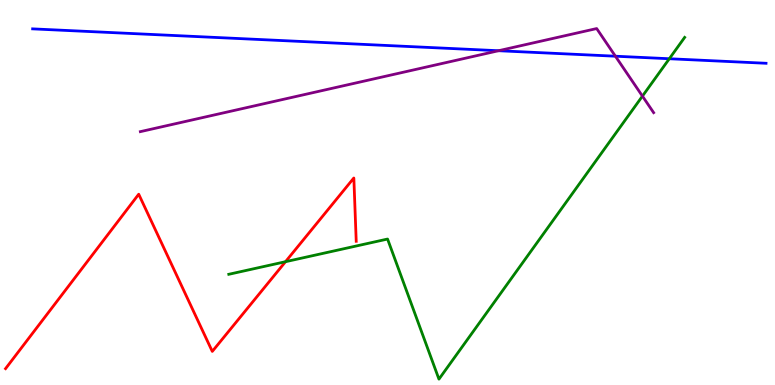[{'lines': ['blue', 'red'], 'intersections': []}, {'lines': ['green', 'red'], 'intersections': [{'x': 3.68, 'y': 3.2}]}, {'lines': ['purple', 'red'], 'intersections': []}, {'lines': ['blue', 'green'], 'intersections': [{'x': 8.64, 'y': 8.47}]}, {'lines': ['blue', 'purple'], 'intersections': [{'x': 6.43, 'y': 8.68}, {'x': 7.94, 'y': 8.54}]}, {'lines': ['green', 'purple'], 'intersections': [{'x': 8.29, 'y': 7.5}]}]